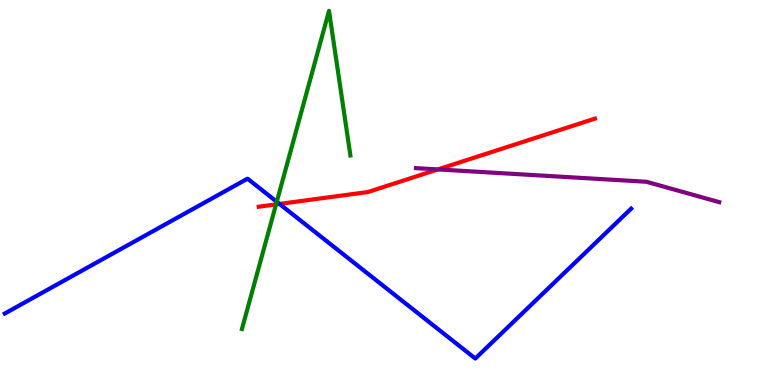[{'lines': ['blue', 'red'], 'intersections': [{'x': 3.61, 'y': 4.7}]}, {'lines': ['green', 'red'], 'intersections': [{'x': 3.56, 'y': 4.69}]}, {'lines': ['purple', 'red'], 'intersections': [{'x': 5.65, 'y': 5.6}]}, {'lines': ['blue', 'green'], 'intersections': [{'x': 3.57, 'y': 4.76}]}, {'lines': ['blue', 'purple'], 'intersections': []}, {'lines': ['green', 'purple'], 'intersections': []}]